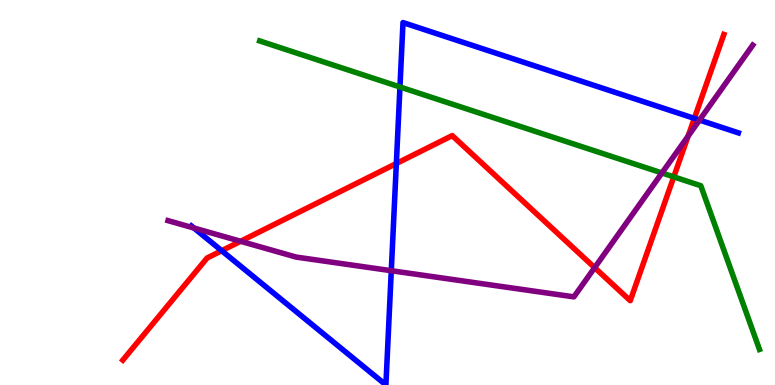[{'lines': ['blue', 'red'], 'intersections': [{'x': 2.86, 'y': 3.49}, {'x': 5.11, 'y': 5.75}, {'x': 8.96, 'y': 6.93}]}, {'lines': ['green', 'red'], 'intersections': [{'x': 8.69, 'y': 5.41}]}, {'lines': ['purple', 'red'], 'intersections': [{'x': 3.1, 'y': 3.73}, {'x': 7.67, 'y': 3.05}, {'x': 8.88, 'y': 6.46}]}, {'lines': ['blue', 'green'], 'intersections': [{'x': 5.16, 'y': 7.74}]}, {'lines': ['blue', 'purple'], 'intersections': [{'x': 2.5, 'y': 4.08}, {'x': 5.05, 'y': 2.97}, {'x': 9.03, 'y': 6.88}]}, {'lines': ['green', 'purple'], 'intersections': [{'x': 8.54, 'y': 5.51}]}]